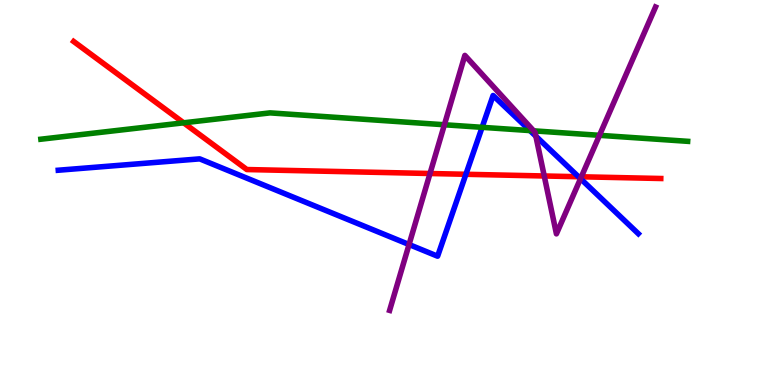[{'lines': ['blue', 'red'], 'intersections': [{'x': 6.01, 'y': 5.47}, {'x': 7.46, 'y': 5.41}]}, {'lines': ['green', 'red'], 'intersections': [{'x': 2.37, 'y': 6.81}]}, {'lines': ['purple', 'red'], 'intersections': [{'x': 5.55, 'y': 5.49}, {'x': 7.02, 'y': 5.43}, {'x': 7.5, 'y': 5.41}]}, {'lines': ['blue', 'green'], 'intersections': [{'x': 6.22, 'y': 6.69}, {'x': 6.84, 'y': 6.61}]}, {'lines': ['blue', 'purple'], 'intersections': [{'x': 5.28, 'y': 3.65}, {'x': 6.91, 'y': 6.46}, {'x': 7.49, 'y': 5.36}]}, {'lines': ['green', 'purple'], 'intersections': [{'x': 5.73, 'y': 6.76}, {'x': 6.89, 'y': 6.6}, {'x': 7.74, 'y': 6.49}]}]